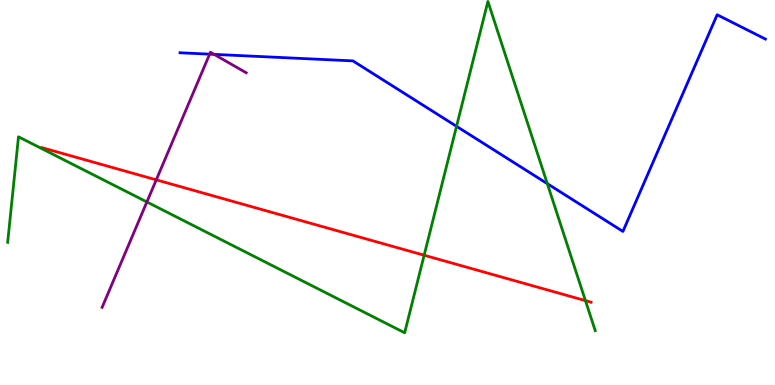[{'lines': ['blue', 'red'], 'intersections': []}, {'lines': ['green', 'red'], 'intersections': [{'x': 5.47, 'y': 3.37}, {'x': 7.55, 'y': 2.19}]}, {'lines': ['purple', 'red'], 'intersections': [{'x': 2.02, 'y': 5.33}]}, {'lines': ['blue', 'green'], 'intersections': [{'x': 5.89, 'y': 6.72}, {'x': 7.06, 'y': 5.23}]}, {'lines': ['blue', 'purple'], 'intersections': [{'x': 2.71, 'y': 8.59}, {'x': 2.76, 'y': 8.59}]}, {'lines': ['green', 'purple'], 'intersections': [{'x': 1.9, 'y': 4.75}]}]